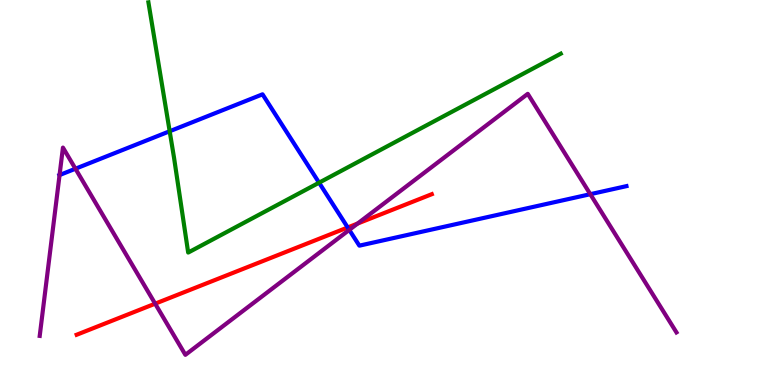[{'lines': ['blue', 'red'], 'intersections': [{'x': 4.49, 'y': 4.09}]}, {'lines': ['green', 'red'], 'intersections': []}, {'lines': ['purple', 'red'], 'intersections': [{'x': 2.0, 'y': 2.11}, {'x': 4.61, 'y': 4.19}]}, {'lines': ['blue', 'green'], 'intersections': [{'x': 2.19, 'y': 6.59}, {'x': 4.12, 'y': 5.25}]}, {'lines': ['blue', 'purple'], 'intersections': [{'x': 0.768, 'y': 5.45}, {'x': 0.973, 'y': 5.62}, {'x': 4.51, 'y': 4.03}, {'x': 7.62, 'y': 4.96}]}, {'lines': ['green', 'purple'], 'intersections': []}]